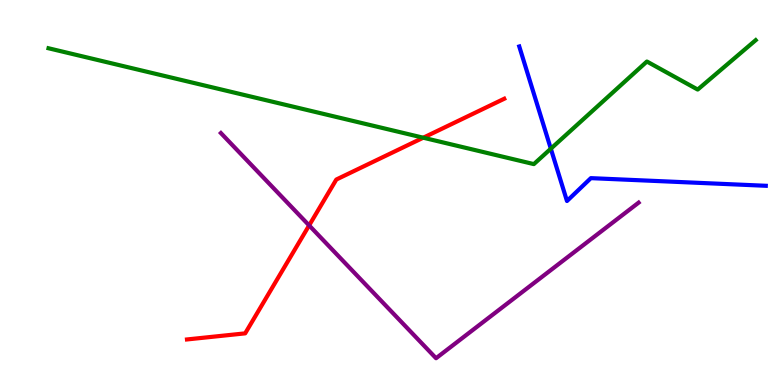[{'lines': ['blue', 'red'], 'intersections': []}, {'lines': ['green', 'red'], 'intersections': [{'x': 5.46, 'y': 6.42}]}, {'lines': ['purple', 'red'], 'intersections': [{'x': 3.99, 'y': 4.15}]}, {'lines': ['blue', 'green'], 'intersections': [{'x': 7.11, 'y': 6.14}]}, {'lines': ['blue', 'purple'], 'intersections': []}, {'lines': ['green', 'purple'], 'intersections': []}]